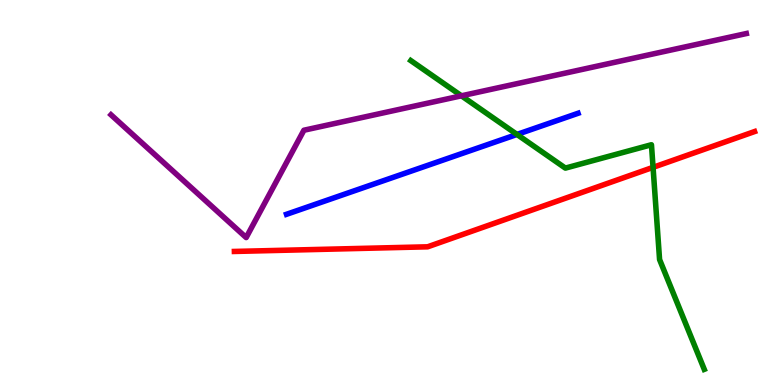[{'lines': ['blue', 'red'], 'intersections': []}, {'lines': ['green', 'red'], 'intersections': [{'x': 8.43, 'y': 5.65}]}, {'lines': ['purple', 'red'], 'intersections': []}, {'lines': ['blue', 'green'], 'intersections': [{'x': 6.67, 'y': 6.51}]}, {'lines': ['blue', 'purple'], 'intersections': []}, {'lines': ['green', 'purple'], 'intersections': [{'x': 5.95, 'y': 7.51}]}]